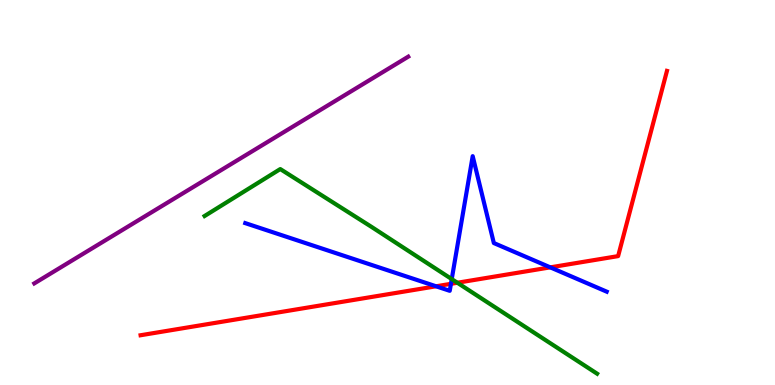[{'lines': ['blue', 'red'], 'intersections': [{'x': 5.63, 'y': 2.56}, {'x': 5.82, 'y': 2.63}, {'x': 7.1, 'y': 3.06}]}, {'lines': ['green', 'red'], 'intersections': [{'x': 5.9, 'y': 2.66}]}, {'lines': ['purple', 'red'], 'intersections': []}, {'lines': ['blue', 'green'], 'intersections': [{'x': 5.83, 'y': 2.75}]}, {'lines': ['blue', 'purple'], 'intersections': []}, {'lines': ['green', 'purple'], 'intersections': []}]